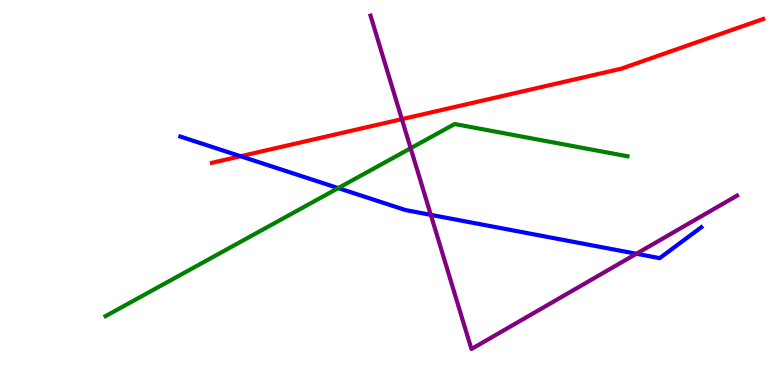[{'lines': ['blue', 'red'], 'intersections': [{'x': 3.1, 'y': 5.94}]}, {'lines': ['green', 'red'], 'intersections': []}, {'lines': ['purple', 'red'], 'intersections': [{'x': 5.19, 'y': 6.91}]}, {'lines': ['blue', 'green'], 'intersections': [{'x': 4.36, 'y': 5.11}]}, {'lines': ['blue', 'purple'], 'intersections': [{'x': 5.56, 'y': 4.42}, {'x': 8.21, 'y': 3.41}]}, {'lines': ['green', 'purple'], 'intersections': [{'x': 5.3, 'y': 6.15}]}]